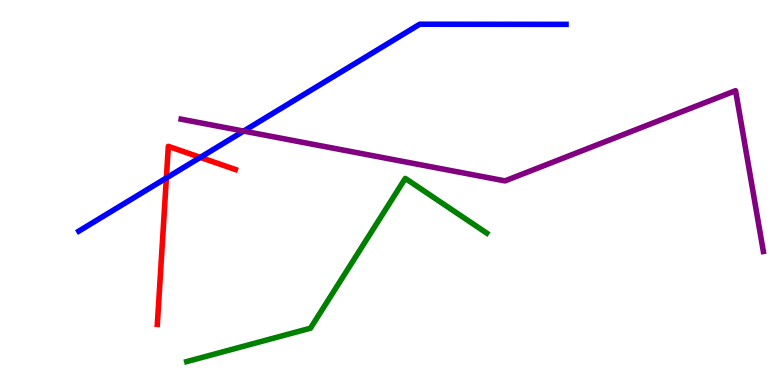[{'lines': ['blue', 'red'], 'intersections': [{'x': 2.15, 'y': 5.38}, {'x': 2.58, 'y': 5.91}]}, {'lines': ['green', 'red'], 'intersections': []}, {'lines': ['purple', 'red'], 'intersections': []}, {'lines': ['blue', 'green'], 'intersections': []}, {'lines': ['blue', 'purple'], 'intersections': [{'x': 3.14, 'y': 6.59}]}, {'lines': ['green', 'purple'], 'intersections': []}]